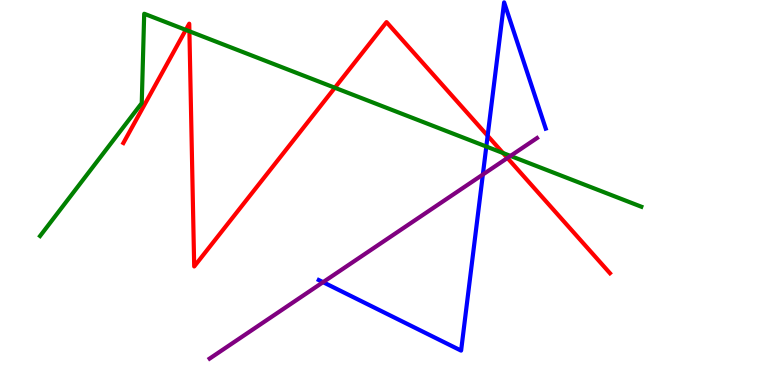[{'lines': ['blue', 'red'], 'intersections': [{'x': 6.29, 'y': 6.47}]}, {'lines': ['green', 'red'], 'intersections': [{'x': 2.4, 'y': 9.22}, {'x': 2.44, 'y': 9.19}, {'x': 4.32, 'y': 7.72}, {'x': 6.49, 'y': 6.03}]}, {'lines': ['purple', 'red'], 'intersections': [{'x': 6.55, 'y': 5.9}]}, {'lines': ['blue', 'green'], 'intersections': [{'x': 6.28, 'y': 6.19}]}, {'lines': ['blue', 'purple'], 'intersections': [{'x': 4.17, 'y': 2.67}, {'x': 6.23, 'y': 5.47}]}, {'lines': ['green', 'purple'], 'intersections': [{'x': 6.59, 'y': 5.95}]}]